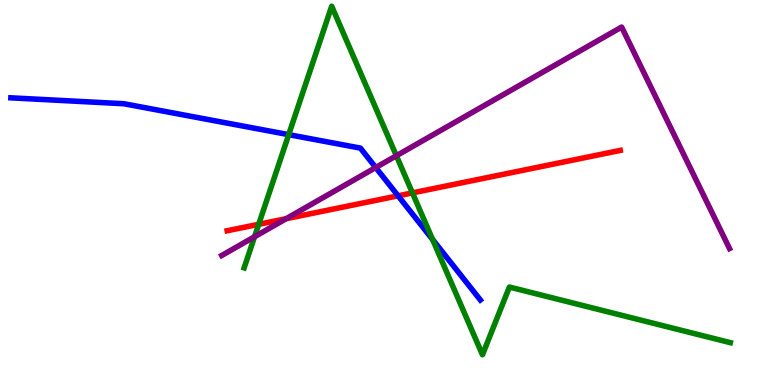[{'lines': ['blue', 'red'], 'intersections': [{'x': 5.14, 'y': 4.91}]}, {'lines': ['green', 'red'], 'intersections': [{'x': 3.34, 'y': 4.17}, {'x': 5.32, 'y': 4.99}]}, {'lines': ['purple', 'red'], 'intersections': [{'x': 3.69, 'y': 4.32}]}, {'lines': ['blue', 'green'], 'intersections': [{'x': 3.73, 'y': 6.5}, {'x': 5.58, 'y': 3.78}]}, {'lines': ['blue', 'purple'], 'intersections': [{'x': 4.85, 'y': 5.65}]}, {'lines': ['green', 'purple'], 'intersections': [{'x': 3.28, 'y': 3.85}, {'x': 5.11, 'y': 5.95}]}]